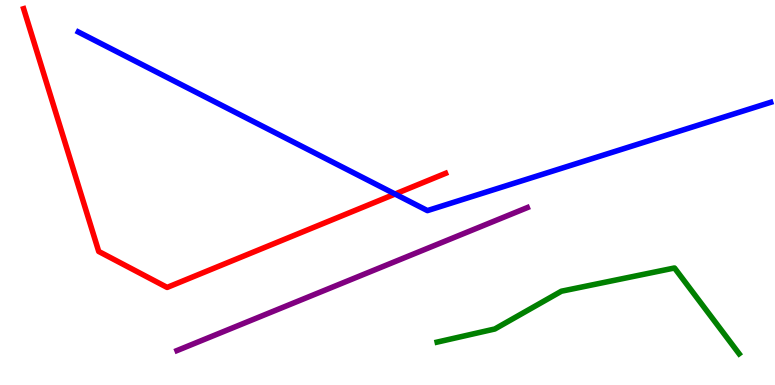[{'lines': ['blue', 'red'], 'intersections': [{'x': 5.1, 'y': 4.96}]}, {'lines': ['green', 'red'], 'intersections': []}, {'lines': ['purple', 'red'], 'intersections': []}, {'lines': ['blue', 'green'], 'intersections': []}, {'lines': ['blue', 'purple'], 'intersections': []}, {'lines': ['green', 'purple'], 'intersections': []}]